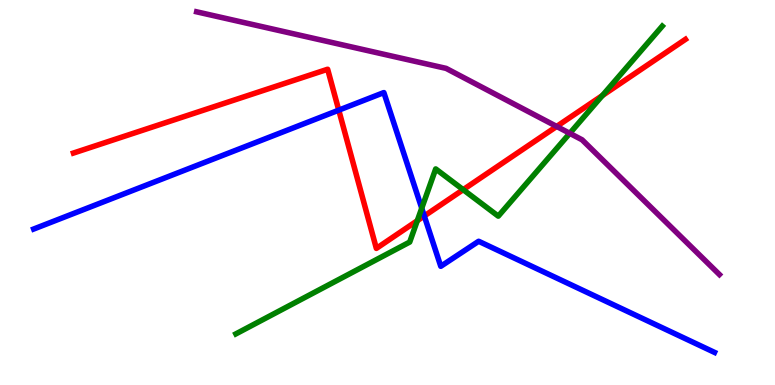[{'lines': ['blue', 'red'], 'intersections': [{'x': 4.37, 'y': 7.14}, {'x': 5.47, 'y': 4.39}]}, {'lines': ['green', 'red'], 'intersections': [{'x': 5.38, 'y': 4.27}, {'x': 5.98, 'y': 5.07}, {'x': 7.77, 'y': 7.52}]}, {'lines': ['purple', 'red'], 'intersections': [{'x': 7.18, 'y': 6.72}]}, {'lines': ['blue', 'green'], 'intersections': [{'x': 5.44, 'y': 4.59}]}, {'lines': ['blue', 'purple'], 'intersections': []}, {'lines': ['green', 'purple'], 'intersections': [{'x': 7.35, 'y': 6.54}]}]